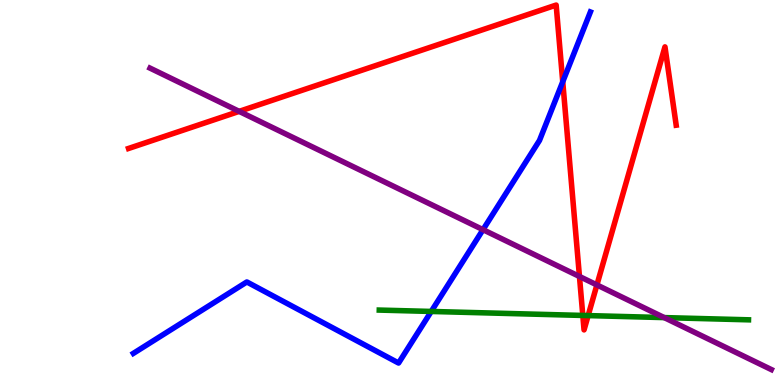[{'lines': ['blue', 'red'], 'intersections': [{'x': 7.26, 'y': 7.88}]}, {'lines': ['green', 'red'], 'intersections': [{'x': 7.52, 'y': 1.81}, {'x': 7.59, 'y': 1.8}]}, {'lines': ['purple', 'red'], 'intersections': [{'x': 3.09, 'y': 7.11}, {'x': 7.48, 'y': 2.82}, {'x': 7.7, 'y': 2.6}]}, {'lines': ['blue', 'green'], 'intersections': [{'x': 5.56, 'y': 1.91}]}, {'lines': ['blue', 'purple'], 'intersections': [{'x': 6.23, 'y': 4.03}]}, {'lines': ['green', 'purple'], 'intersections': [{'x': 8.57, 'y': 1.75}]}]